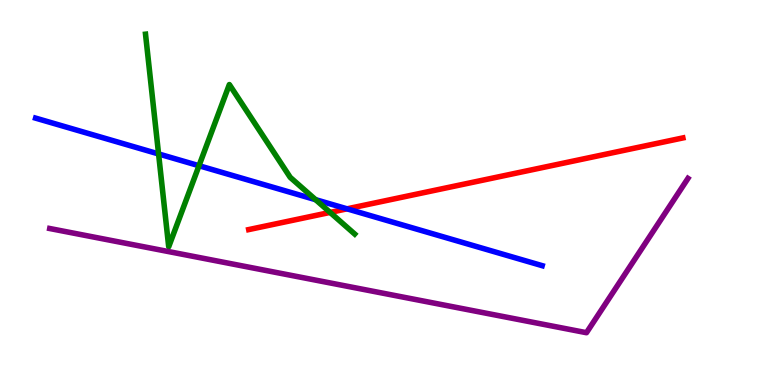[{'lines': ['blue', 'red'], 'intersections': [{'x': 4.48, 'y': 4.58}]}, {'lines': ['green', 'red'], 'intersections': [{'x': 4.26, 'y': 4.48}]}, {'lines': ['purple', 'red'], 'intersections': []}, {'lines': ['blue', 'green'], 'intersections': [{'x': 2.05, 'y': 6.0}, {'x': 2.57, 'y': 5.7}, {'x': 4.07, 'y': 4.81}]}, {'lines': ['blue', 'purple'], 'intersections': []}, {'lines': ['green', 'purple'], 'intersections': []}]